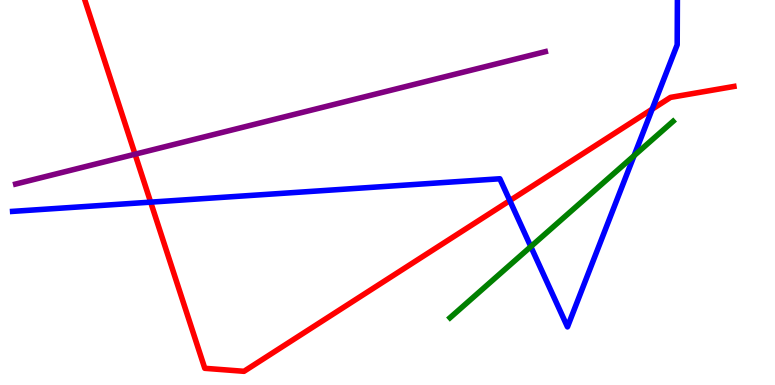[{'lines': ['blue', 'red'], 'intersections': [{'x': 1.94, 'y': 4.75}, {'x': 6.58, 'y': 4.79}, {'x': 8.41, 'y': 7.16}]}, {'lines': ['green', 'red'], 'intersections': []}, {'lines': ['purple', 'red'], 'intersections': [{'x': 1.74, 'y': 5.99}]}, {'lines': ['blue', 'green'], 'intersections': [{'x': 6.85, 'y': 3.59}, {'x': 8.18, 'y': 5.96}]}, {'lines': ['blue', 'purple'], 'intersections': []}, {'lines': ['green', 'purple'], 'intersections': []}]